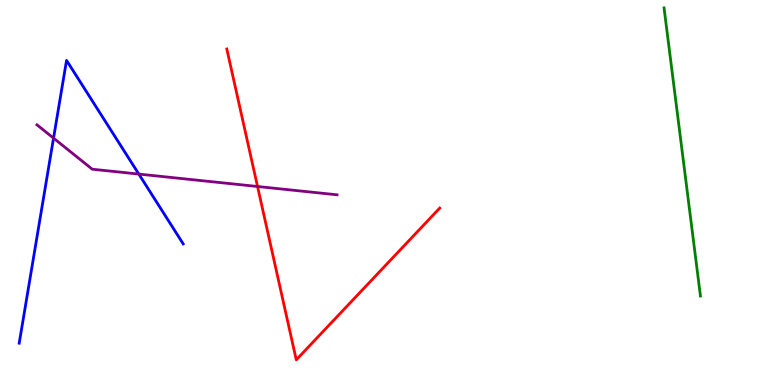[{'lines': ['blue', 'red'], 'intersections': []}, {'lines': ['green', 'red'], 'intersections': []}, {'lines': ['purple', 'red'], 'intersections': [{'x': 3.32, 'y': 5.16}]}, {'lines': ['blue', 'green'], 'intersections': []}, {'lines': ['blue', 'purple'], 'intersections': [{'x': 0.691, 'y': 6.41}, {'x': 1.79, 'y': 5.48}]}, {'lines': ['green', 'purple'], 'intersections': []}]